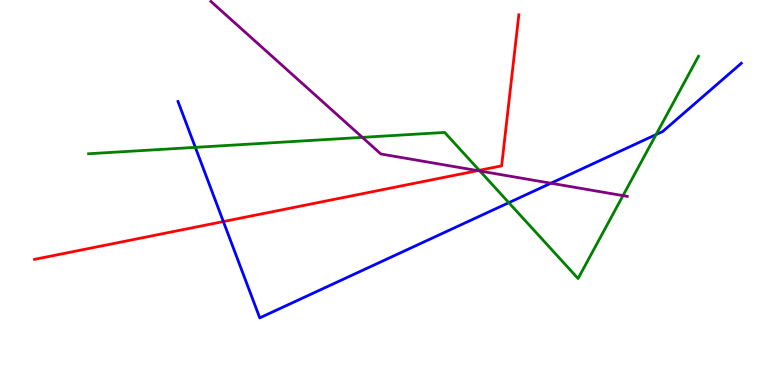[{'lines': ['blue', 'red'], 'intersections': [{'x': 2.88, 'y': 4.25}]}, {'lines': ['green', 'red'], 'intersections': [{'x': 6.18, 'y': 5.58}]}, {'lines': ['purple', 'red'], 'intersections': [{'x': 6.16, 'y': 5.57}]}, {'lines': ['blue', 'green'], 'intersections': [{'x': 2.52, 'y': 6.17}, {'x': 6.57, 'y': 4.74}, {'x': 8.47, 'y': 6.5}]}, {'lines': ['blue', 'purple'], 'intersections': [{'x': 7.11, 'y': 5.24}]}, {'lines': ['green', 'purple'], 'intersections': [{'x': 4.68, 'y': 6.43}, {'x': 6.19, 'y': 5.56}, {'x': 8.04, 'y': 4.92}]}]